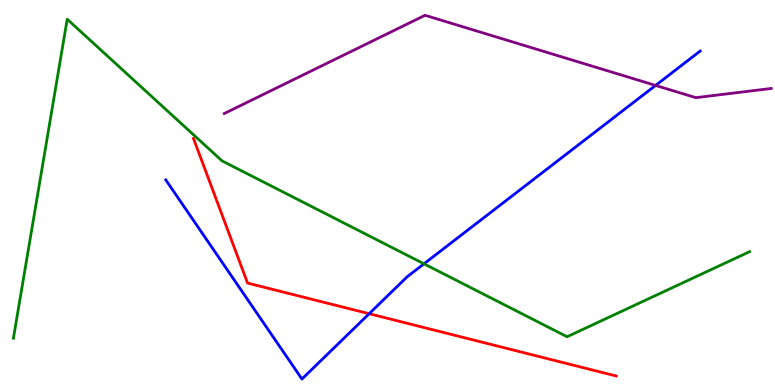[{'lines': ['blue', 'red'], 'intersections': [{'x': 4.76, 'y': 1.85}]}, {'lines': ['green', 'red'], 'intersections': []}, {'lines': ['purple', 'red'], 'intersections': []}, {'lines': ['blue', 'green'], 'intersections': [{'x': 5.47, 'y': 3.15}]}, {'lines': ['blue', 'purple'], 'intersections': [{'x': 8.46, 'y': 7.78}]}, {'lines': ['green', 'purple'], 'intersections': []}]